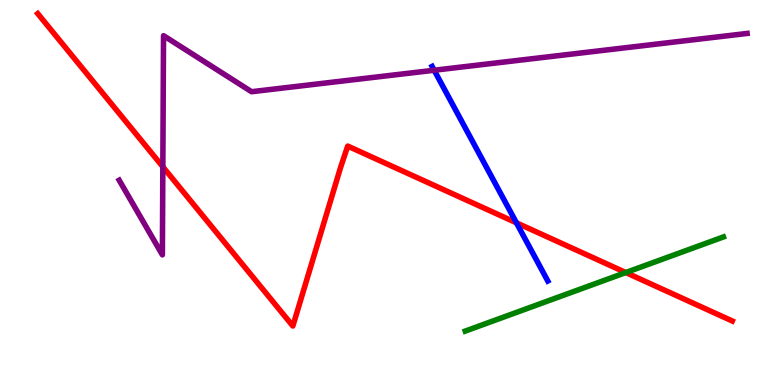[{'lines': ['blue', 'red'], 'intersections': [{'x': 6.66, 'y': 4.21}]}, {'lines': ['green', 'red'], 'intersections': [{'x': 8.07, 'y': 2.92}]}, {'lines': ['purple', 'red'], 'intersections': [{'x': 2.1, 'y': 5.67}]}, {'lines': ['blue', 'green'], 'intersections': []}, {'lines': ['blue', 'purple'], 'intersections': [{'x': 5.6, 'y': 8.18}]}, {'lines': ['green', 'purple'], 'intersections': []}]